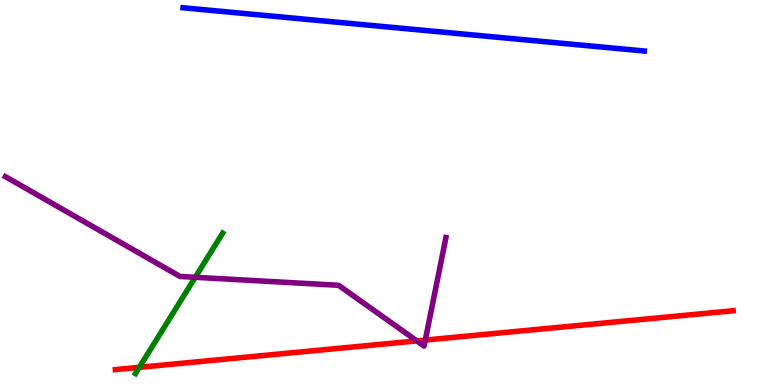[{'lines': ['blue', 'red'], 'intersections': []}, {'lines': ['green', 'red'], 'intersections': [{'x': 1.8, 'y': 0.459}]}, {'lines': ['purple', 'red'], 'intersections': [{'x': 5.38, 'y': 1.15}, {'x': 5.49, 'y': 1.17}]}, {'lines': ['blue', 'green'], 'intersections': []}, {'lines': ['blue', 'purple'], 'intersections': []}, {'lines': ['green', 'purple'], 'intersections': [{'x': 2.52, 'y': 2.8}]}]